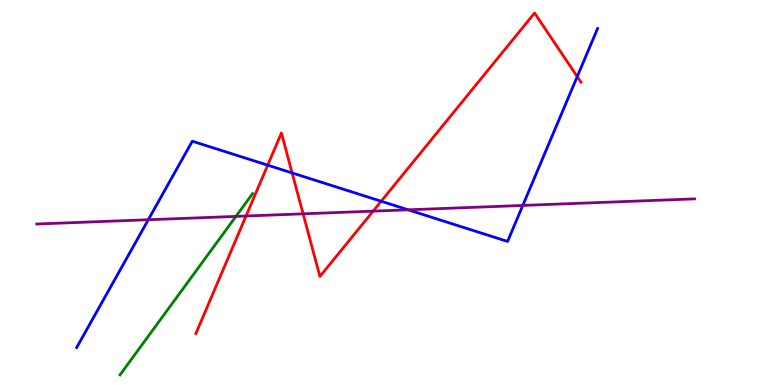[{'lines': ['blue', 'red'], 'intersections': [{'x': 3.45, 'y': 5.71}, {'x': 3.77, 'y': 5.51}, {'x': 4.92, 'y': 4.77}, {'x': 7.45, 'y': 8.01}]}, {'lines': ['green', 'red'], 'intersections': []}, {'lines': ['purple', 'red'], 'intersections': [{'x': 3.17, 'y': 4.39}, {'x': 3.91, 'y': 4.45}, {'x': 4.81, 'y': 4.52}]}, {'lines': ['blue', 'green'], 'intersections': []}, {'lines': ['blue', 'purple'], 'intersections': [{'x': 1.91, 'y': 4.29}, {'x': 5.27, 'y': 4.55}, {'x': 6.75, 'y': 4.66}]}, {'lines': ['green', 'purple'], 'intersections': [{'x': 3.04, 'y': 4.38}]}]